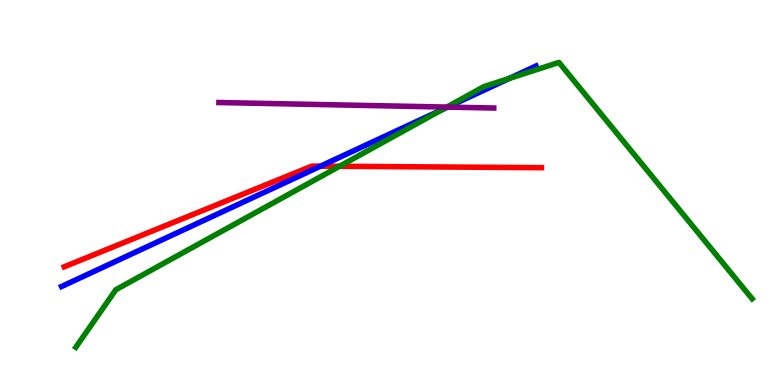[{'lines': ['blue', 'red'], 'intersections': [{'x': 4.14, 'y': 5.68}]}, {'lines': ['green', 'red'], 'intersections': [{'x': 4.38, 'y': 5.68}]}, {'lines': ['purple', 'red'], 'intersections': []}, {'lines': ['blue', 'green'], 'intersections': [{'x': 5.71, 'y': 7.15}, {'x': 6.57, 'y': 7.96}]}, {'lines': ['blue', 'purple'], 'intersections': [{'x': 5.78, 'y': 7.22}]}, {'lines': ['green', 'purple'], 'intersections': [{'x': 5.77, 'y': 7.22}]}]